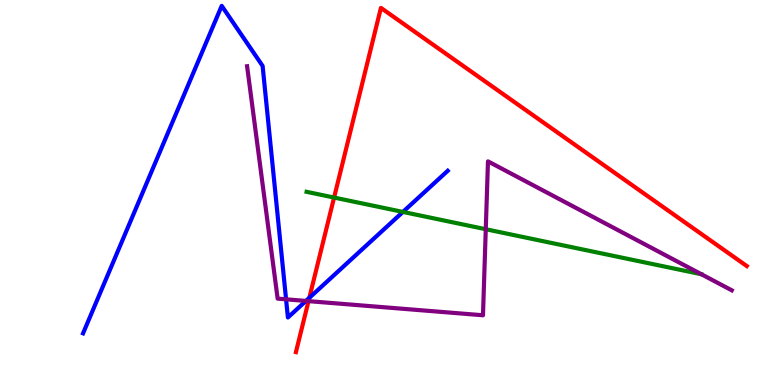[{'lines': ['blue', 'red'], 'intersections': [{'x': 3.99, 'y': 2.26}]}, {'lines': ['green', 'red'], 'intersections': [{'x': 4.31, 'y': 4.87}]}, {'lines': ['purple', 'red'], 'intersections': [{'x': 3.98, 'y': 2.18}]}, {'lines': ['blue', 'green'], 'intersections': [{'x': 5.2, 'y': 4.5}]}, {'lines': ['blue', 'purple'], 'intersections': [{'x': 3.69, 'y': 2.23}, {'x': 3.95, 'y': 2.18}]}, {'lines': ['green', 'purple'], 'intersections': [{'x': 6.27, 'y': 4.05}]}]